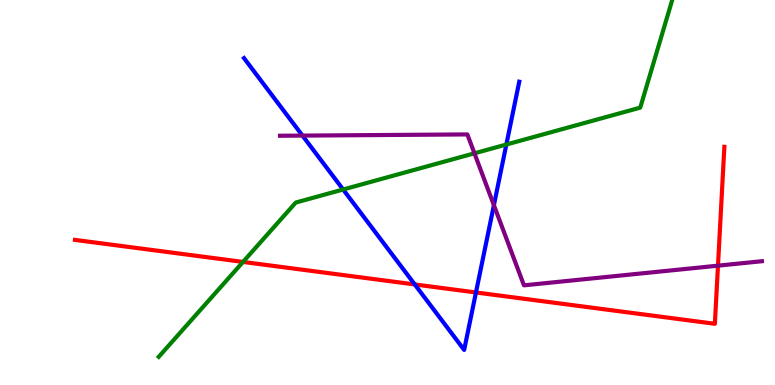[{'lines': ['blue', 'red'], 'intersections': [{'x': 5.35, 'y': 2.61}, {'x': 6.14, 'y': 2.4}]}, {'lines': ['green', 'red'], 'intersections': [{'x': 3.14, 'y': 3.2}]}, {'lines': ['purple', 'red'], 'intersections': [{'x': 9.26, 'y': 3.1}]}, {'lines': ['blue', 'green'], 'intersections': [{'x': 4.43, 'y': 5.08}, {'x': 6.53, 'y': 6.25}]}, {'lines': ['blue', 'purple'], 'intersections': [{'x': 3.9, 'y': 6.48}, {'x': 6.37, 'y': 4.67}]}, {'lines': ['green', 'purple'], 'intersections': [{'x': 6.12, 'y': 6.02}]}]